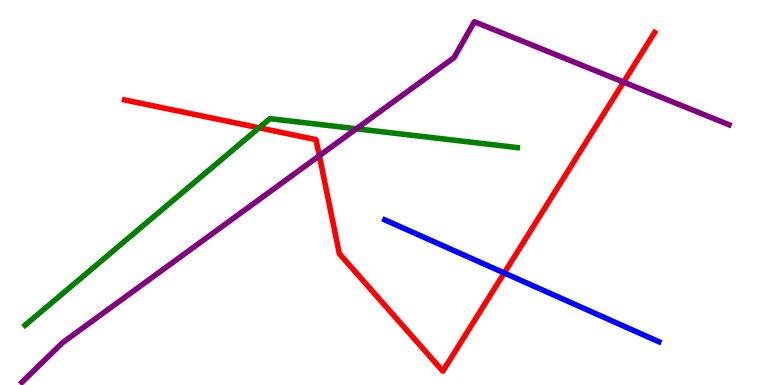[{'lines': ['blue', 'red'], 'intersections': [{'x': 6.51, 'y': 2.91}]}, {'lines': ['green', 'red'], 'intersections': [{'x': 3.34, 'y': 6.68}]}, {'lines': ['purple', 'red'], 'intersections': [{'x': 4.12, 'y': 5.96}, {'x': 8.05, 'y': 7.87}]}, {'lines': ['blue', 'green'], 'intersections': []}, {'lines': ['blue', 'purple'], 'intersections': []}, {'lines': ['green', 'purple'], 'intersections': [{'x': 4.6, 'y': 6.66}]}]